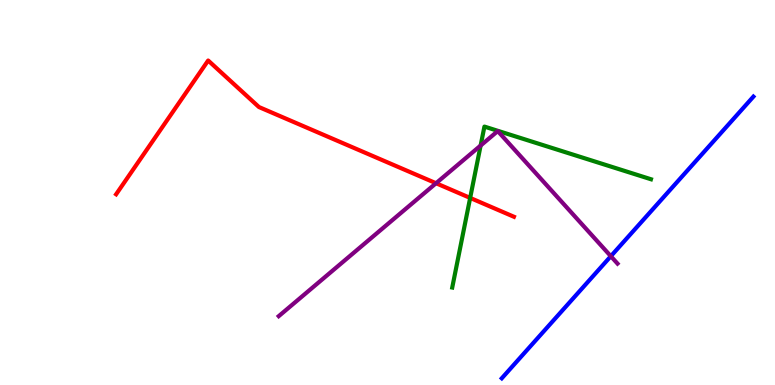[{'lines': ['blue', 'red'], 'intersections': []}, {'lines': ['green', 'red'], 'intersections': [{'x': 6.07, 'y': 4.86}]}, {'lines': ['purple', 'red'], 'intersections': [{'x': 5.63, 'y': 5.24}]}, {'lines': ['blue', 'green'], 'intersections': []}, {'lines': ['blue', 'purple'], 'intersections': [{'x': 7.88, 'y': 3.35}]}, {'lines': ['green', 'purple'], 'intersections': [{'x': 6.2, 'y': 6.22}]}]